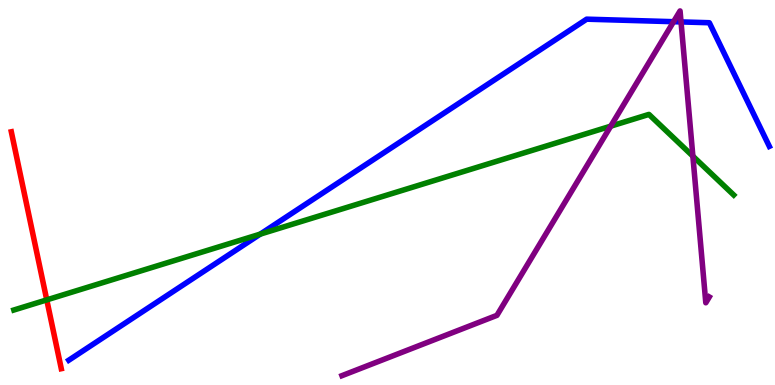[{'lines': ['blue', 'red'], 'intersections': []}, {'lines': ['green', 'red'], 'intersections': [{'x': 0.603, 'y': 2.21}]}, {'lines': ['purple', 'red'], 'intersections': []}, {'lines': ['blue', 'green'], 'intersections': [{'x': 3.36, 'y': 3.92}]}, {'lines': ['blue', 'purple'], 'intersections': [{'x': 8.69, 'y': 9.44}, {'x': 8.79, 'y': 9.43}]}, {'lines': ['green', 'purple'], 'intersections': [{'x': 7.88, 'y': 6.72}, {'x': 8.94, 'y': 5.94}]}]